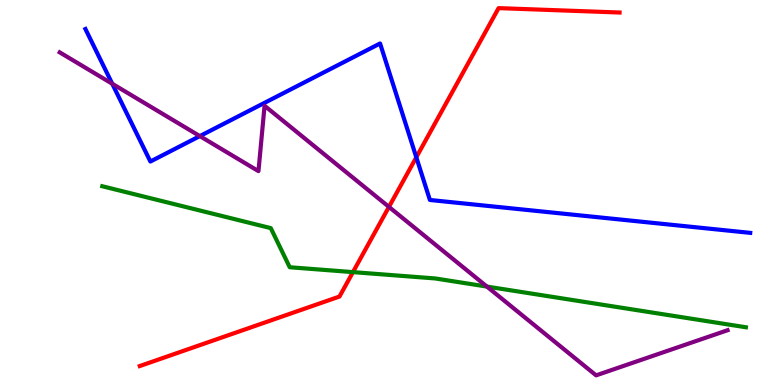[{'lines': ['blue', 'red'], 'intersections': [{'x': 5.37, 'y': 5.91}]}, {'lines': ['green', 'red'], 'intersections': [{'x': 4.55, 'y': 2.93}]}, {'lines': ['purple', 'red'], 'intersections': [{'x': 5.02, 'y': 4.63}]}, {'lines': ['blue', 'green'], 'intersections': []}, {'lines': ['blue', 'purple'], 'intersections': [{'x': 1.45, 'y': 7.82}, {'x': 2.58, 'y': 6.46}]}, {'lines': ['green', 'purple'], 'intersections': [{'x': 6.28, 'y': 2.56}]}]